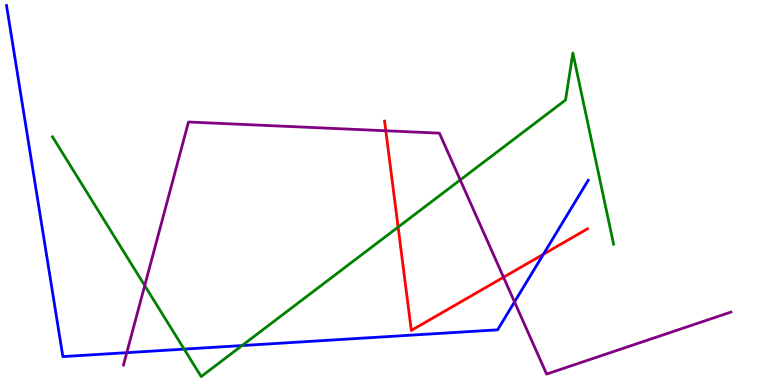[{'lines': ['blue', 'red'], 'intersections': [{'x': 7.01, 'y': 3.4}]}, {'lines': ['green', 'red'], 'intersections': [{'x': 5.14, 'y': 4.1}]}, {'lines': ['purple', 'red'], 'intersections': [{'x': 4.98, 'y': 6.6}, {'x': 6.5, 'y': 2.8}]}, {'lines': ['blue', 'green'], 'intersections': [{'x': 2.38, 'y': 0.932}, {'x': 3.12, 'y': 1.02}]}, {'lines': ['blue', 'purple'], 'intersections': [{'x': 1.64, 'y': 0.84}, {'x': 6.64, 'y': 2.16}]}, {'lines': ['green', 'purple'], 'intersections': [{'x': 1.87, 'y': 2.58}, {'x': 5.94, 'y': 5.33}]}]